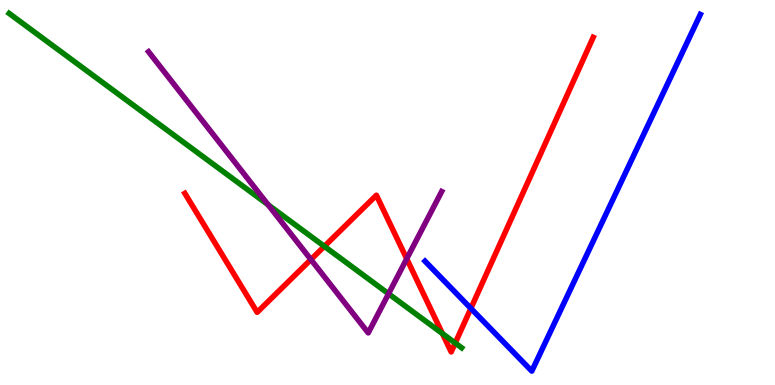[{'lines': ['blue', 'red'], 'intersections': [{'x': 6.08, 'y': 1.99}]}, {'lines': ['green', 'red'], 'intersections': [{'x': 4.19, 'y': 3.6}, {'x': 5.71, 'y': 1.34}, {'x': 5.87, 'y': 1.09}]}, {'lines': ['purple', 'red'], 'intersections': [{'x': 4.01, 'y': 3.26}, {'x': 5.25, 'y': 3.28}]}, {'lines': ['blue', 'green'], 'intersections': []}, {'lines': ['blue', 'purple'], 'intersections': []}, {'lines': ['green', 'purple'], 'intersections': [{'x': 3.46, 'y': 4.68}, {'x': 5.01, 'y': 2.37}]}]